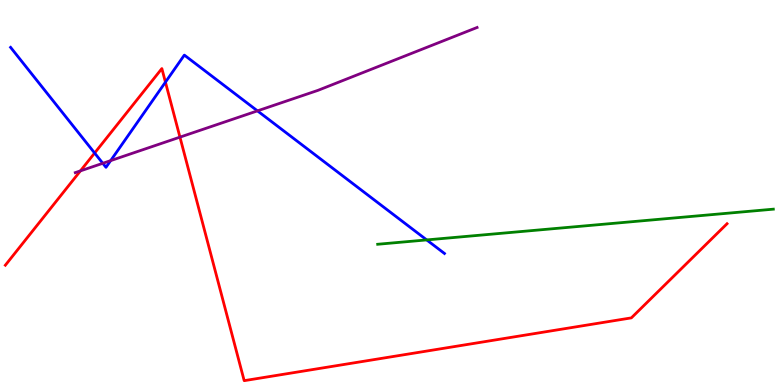[{'lines': ['blue', 'red'], 'intersections': [{'x': 1.22, 'y': 6.03}, {'x': 2.13, 'y': 7.87}]}, {'lines': ['green', 'red'], 'intersections': []}, {'lines': ['purple', 'red'], 'intersections': [{'x': 1.04, 'y': 5.56}, {'x': 2.32, 'y': 6.44}]}, {'lines': ['blue', 'green'], 'intersections': [{'x': 5.51, 'y': 3.77}]}, {'lines': ['blue', 'purple'], 'intersections': [{'x': 1.33, 'y': 5.76}, {'x': 1.43, 'y': 5.83}, {'x': 3.32, 'y': 7.12}]}, {'lines': ['green', 'purple'], 'intersections': []}]